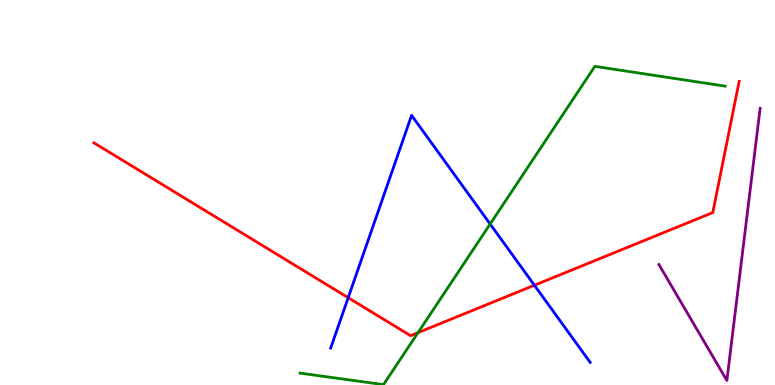[{'lines': ['blue', 'red'], 'intersections': [{'x': 4.49, 'y': 2.27}, {'x': 6.9, 'y': 2.59}]}, {'lines': ['green', 'red'], 'intersections': [{'x': 5.39, 'y': 1.36}]}, {'lines': ['purple', 'red'], 'intersections': []}, {'lines': ['blue', 'green'], 'intersections': [{'x': 6.32, 'y': 4.18}]}, {'lines': ['blue', 'purple'], 'intersections': []}, {'lines': ['green', 'purple'], 'intersections': []}]